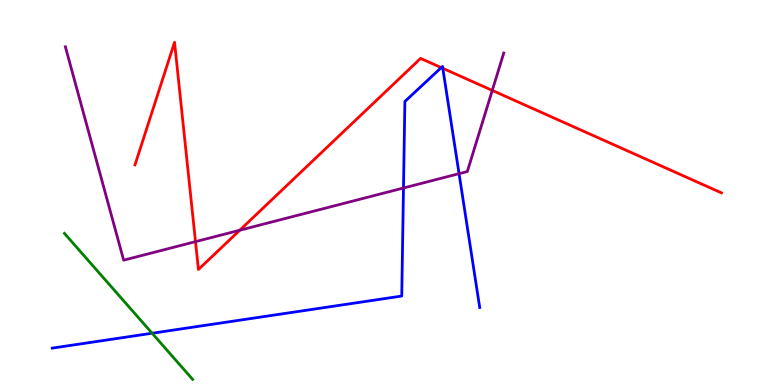[{'lines': ['blue', 'red'], 'intersections': [{'x': 5.69, 'y': 8.24}, {'x': 5.71, 'y': 8.23}]}, {'lines': ['green', 'red'], 'intersections': []}, {'lines': ['purple', 'red'], 'intersections': [{'x': 2.52, 'y': 3.72}, {'x': 3.09, 'y': 4.02}, {'x': 6.35, 'y': 7.65}]}, {'lines': ['blue', 'green'], 'intersections': [{'x': 1.96, 'y': 1.34}]}, {'lines': ['blue', 'purple'], 'intersections': [{'x': 5.21, 'y': 5.12}, {'x': 5.92, 'y': 5.49}]}, {'lines': ['green', 'purple'], 'intersections': []}]